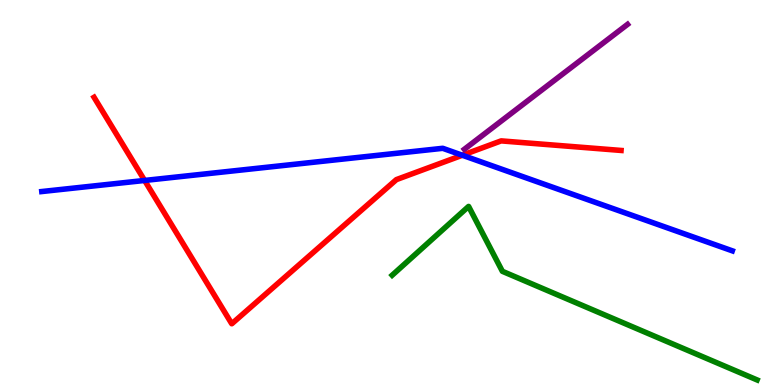[{'lines': ['blue', 'red'], 'intersections': [{'x': 1.87, 'y': 5.31}, {'x': 5.97, 'y': 5.97}]}, {'lines': ['green', 'red'], 'intersections': []}, {'lines': ['purple', 'red'], 'intersections': []}, {'lines': ['blue', 'green'], 'intersections': []}, {'lines': ['blue', 'purple'], 'intersections': []}, {'lines': ['green', 'purple'], 'intersections': []}]